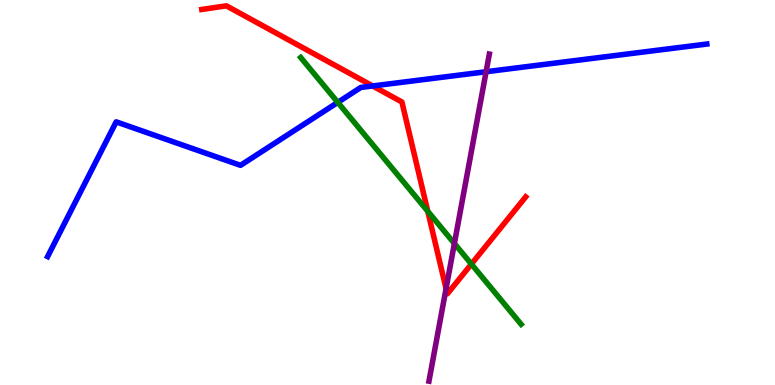[{'lines': ['blue', 'red'], 'intersections': [{'x': 4.81, 'y': 7.77}]}, {'lines': ['green', 'red'], 'intersections': [{'x': 5.52, 'y': 4.51}, {'x': 6.08, 'y': 3.14}]}, {'lines': ['purple', 'red'], 'intersections': [{'x': 5.76, 'y': 2.5}]}, {'lines': ['blue', 'green'], 'intersections': [{'x': 4.36, 'y': 7.34}]}, {'lines': ['blue', 'purple'], 'intersections': [{'x': 6.27, 'y': 8.14}]}, {'lines': ['green', 'purple'], 'intersections': [{'x': 5.86, 'y': 3.68}]}]